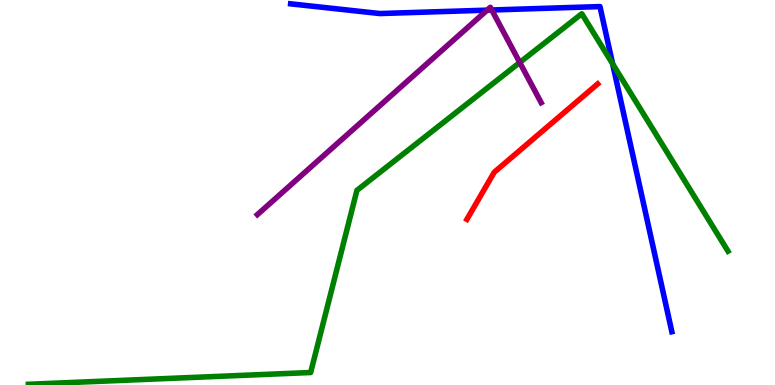[{'lines': ['blue', 'red'], 'intersections': []}, {'lines': ['green', 'red'], 'intersections': []}, {'lines': ['purple', 'red'], 'intersections': []}, {'lines': ['blue', 'green'], 'intersections': [{'x': 7.9, 'y': 8.34}]}, {'lines': ['blue', 'purple'], 'intersections': [{'x': 6.29, 'y': 9.74}, {'x': 6.35, 'y': 9.74}]}, {'lines': ['green', 'purple'], 'intersections': [{'x': 6.71, 'y': 8.38}]}]